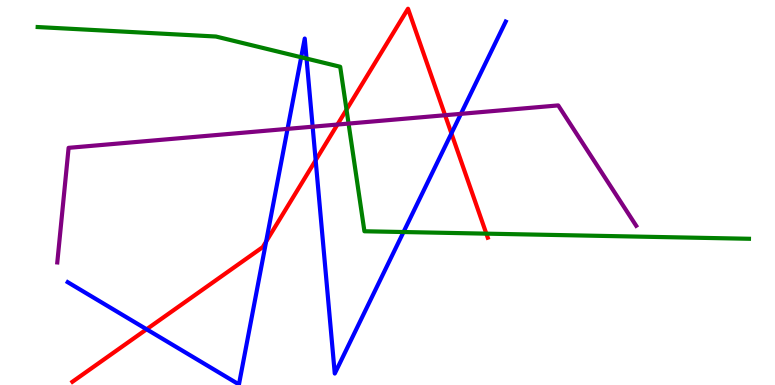[{'lines': ['blue', 'red'], 'intersections': [{'x': 1.89, 'y': 1.45}, {'x': 3.43, 'y': 3.73}, {'x': 4.07, 'y': 5.84}, {'x': 5.82, 'y': 6.54}]}, {'lines': ['green', 'red'], 'intersections': [{'x': 4.47, 'y': 7.15}, {'x': 6.28, 'y': 3.93}]}, {'lines': ['purple', 'red'], 'intersections': [{'x': 4.35, 'y': 6.77}, {'x': 5.74, 'y': 7.01}]}, {'lines': ['blue', 'green'], 'intersections': [{'x': 3.89, 'y': 8.51}, {'x': 3.96, 'y': 8.48}, {'x': 5.21, 'y': 3.97}]}, {'lines': ['blue', 'purple'], 'intersections': [{'x': 3.71, 'y': 6.65}, {'x': 4.03, 'y': 6.71}, {'x': 5.95, 'y': 7.04}]}, {'lines': ['green', 'purple'], 'intersections': [{'x': 4.5, 'y': 6.79}]}]